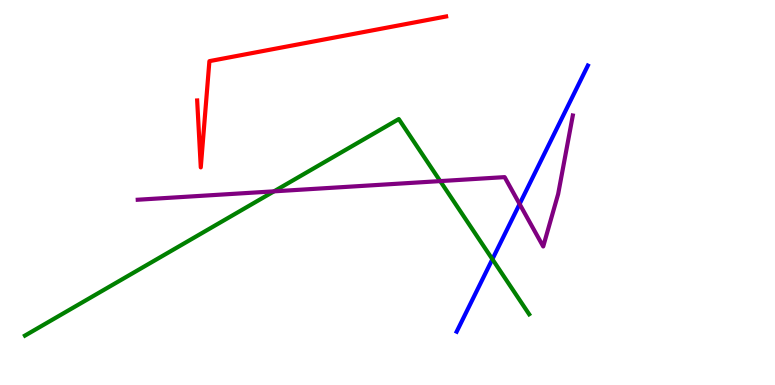[{'lines': ['blue', 'red'], 'intersections': []}, {'lines': ['green', 'red'], 'intersections': []}, {'lines': ['purple', 'red'], 'intersections': []}, {'lines': ['blue', 'green'], 'intersections': [{'x': 6.35, 'y': 3.27}]}, {'lines': ['blue', 'purple'], 'intersections': [{'x': 6.7, 'y': 4.7}]}, {'lines': ['green', 'purple'], 'intersections': [{'x': 3.54, 'y': 5.03}, {'x': 5.68, 'y': 5.3}]}]